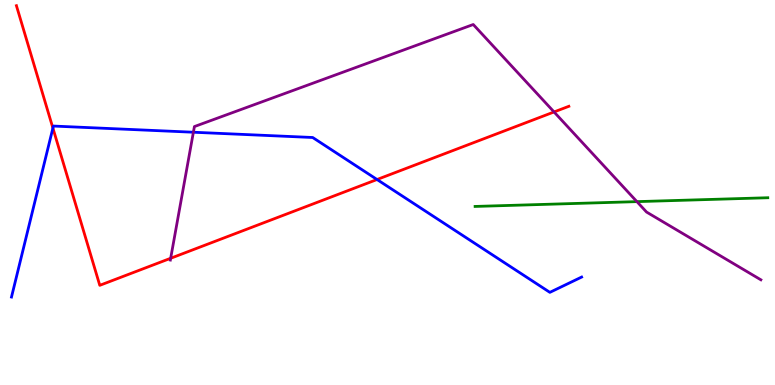[{'lines': ['blue', 'red'], 'intersections': [{'x': 0.683, 'y': 6.67}, {'x': 4.86, 'y': 5.34}]}, {'lines': ['green', 'red'], 'intersections': []}, {'lines': ['purple', 'red'], 'intersections': [{'x': 2.2, 'y': 3.29}, {'x': 7.15, 'y': 7.09}]}, {'lines': ['blue', 'green'], 'intersections': []}, {'lines': ['blue', 'purple'], 'intersections': [{'x': 2.5, 'y': 6.57}]}, {'lines': ['green', 'purple'], 'intersections': [{'x': 8.22, 'y': 4.76}]}]